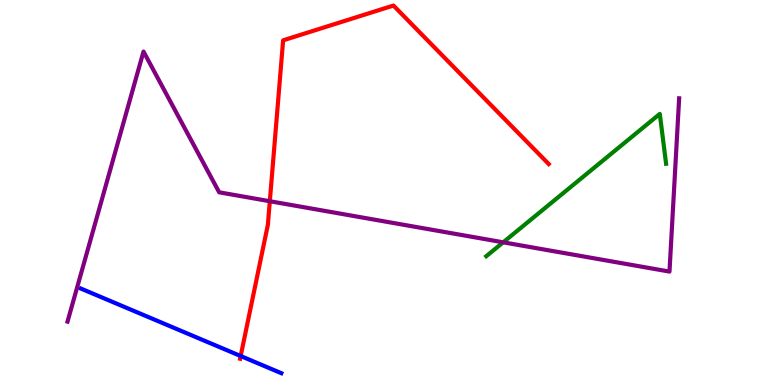[{'lines': ['blue', 'red'], 'intersections': [{'x': 3.11, 'y': 0.753}]}, {'lines': ['green', 'red'], 'intersections': []}, {'lines': ['purple', 'red'], 'intersections': [{'x': 3.48, 'y': 4.77}]}, {'lines': ['blue', 'green'], 'intersections': []}, {'lines': ['blue', 'purple'], 'intersections': []}, {'lines': ['green', 'purple'], 'intersections': [{'x': 6.49, 'y': 3.71}]}]